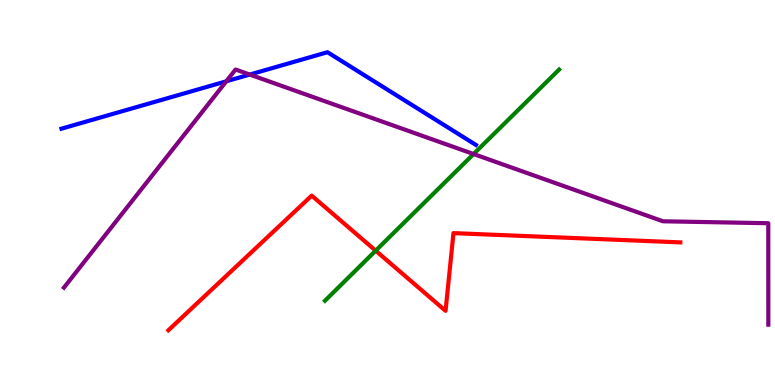[{'lines': ['blue', 'red'], 'intersections': []}, {'lines': ['green', 'red'], 'intersections': [{'x': 4.85, 'y': 3.49}]}, {'lines': ['purple', 'red'], 'intersections': []}, {'lines': ['blue', 'green'], 'intersections': []}, {'lines': ['blue', 'purple'], 'intersections': [{'x': 2.92, 'y': 7.89}, {'x': 3.22, 'y': 8.06}]}, {'lines': ['green', 'purple'], 'intersections': [{'x': 6.11, 'y': 6.0}]}]